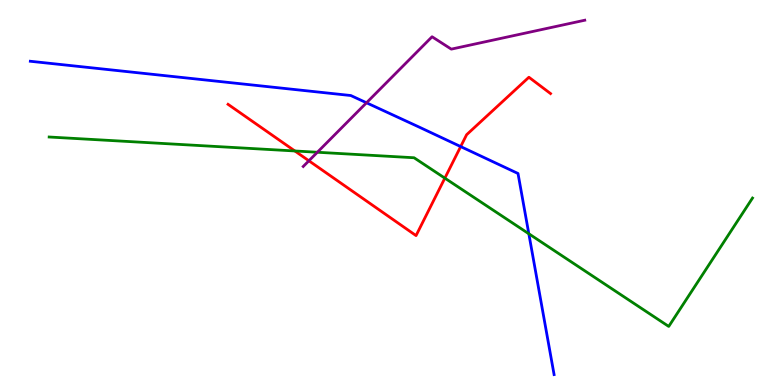[{'lines': ['blue', 'red'], 'intersections': [{'x': 5.94, 'y': 6.19}]}, {'lines': ['green', 'red'], 'intersections': [{'x': 3.8, 'y': 6.08}, {'x': 5.74, 'y': 5.37}]}, {'lines': ['purple', 'red'], 'intersections': [{'x': 3.99, 'y': 5.82}]}, {'lines': ['blue', 'green'], 'intersections': [{'x': 6.82, 'y': 3.93}]}, {'lines': ['blue', 'purple'], 'intersections': [{'x': 4.73, 'y': 7.33}]}, {'lines': ['green', 'purple'], 'intersections': [{'x': 4.09, 'y': 6.05}]}]